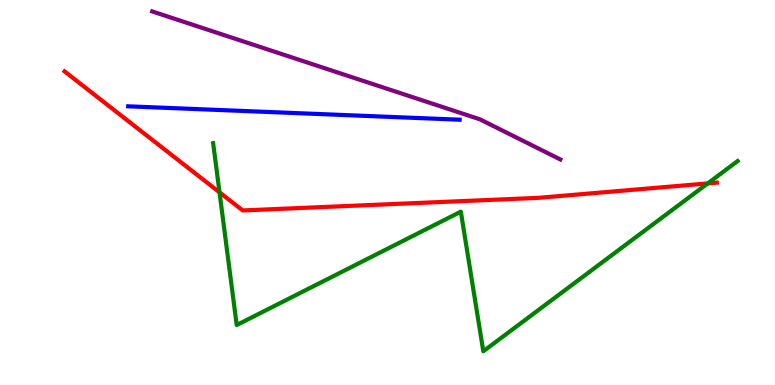[{'lines': ['blue', 'red'], 'intersections': []}, {'lines': ['green', 'red'], 'intersections': [{'x': 2.83, 'y': 5.0}, {'x': 9.13, 'y': 5.24}]}, {'lines': ['purple', 'red'], 'intersections': []}, {'lines': ['blue', 'green'], 'intersections': []}, {'lines': ['blue', 'purple'], 'intersections': []}, {'lines': ['green', 'purple'], 'intersections': []}]